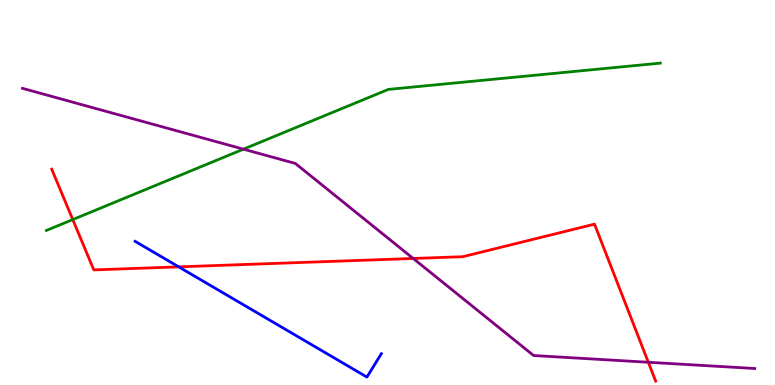[{'lines': ['blue', 'red'], 'intersections': [{'x': 2.31, 'y': 3.07}]}, {'lines': ['green', 'red'], 'intersections': [{'x': 0.939, 'y': 4.3}]}, {'lines': ['purple', 'red'], 'intersections': [{'x': 5.33, 'y': 3.29}, {'x': 8.37, 'y': 0.591}]}, {'lines': ['blue', 'green'], 'intersections': []}, {'lines': ['blue', 'purple'], 'intersections': []}, {'lines': ['green', 'purple'], 'intersections': [{'x': 3.14, 'y': 6.13}]}]